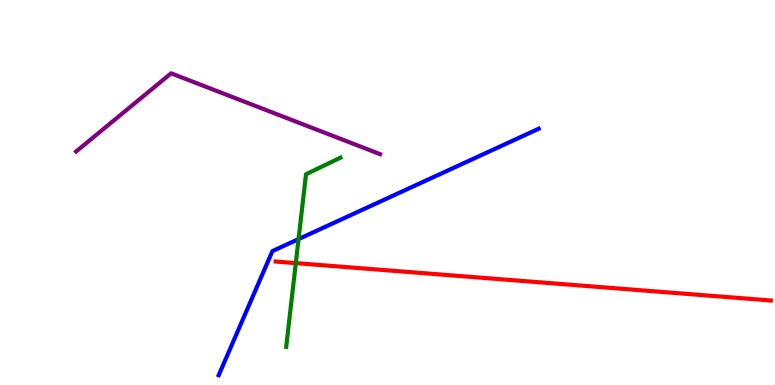[{'lines': ['blue', 'red'], 'intersections': []}, {'lines': ['green', 'red'], 'intersections': [{'x': 3.82, 'y': 3.17}]}, {'lines': ['purple', 'red'], 'intersections': []}, {'lines': ['blue', 'green'], 'intersections': [{'x': 3.85, 'y': 3.79}]}, {'lines': ['blue', 'purple'], 'intersections': []}, {'lines': ['green', 'purple'], 'intersections': []}]